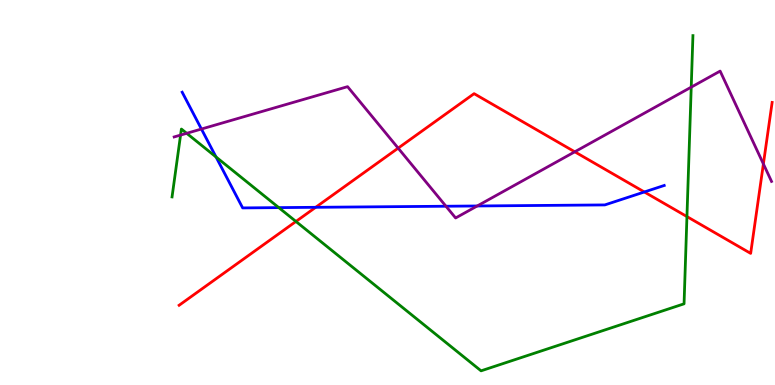[{'lines': ['blue', 'red'], 'intersections': [{'x': 4.07, 'y': 4.62}, {'x': 8.31, 'y': 5.01}]}, {'lines': ['green', 'red'], 'intersections': [{'x': 3.82, 'y': 4.25}, {'x': 8.86, 'y': 4.37}]}, {'lines': ['purple', 'red'], 'intersections': [{'x': 5.14, 'y': 6.15}, {'x': 7.42, 'y': 6.06}, {'x': 9.85, 'y': 5.74}]}, {'lines': ['blue', 'green'], 'intersections': [{'x': 2.79, 'y': 5.92}, {'x': 3.6, 'y': 4.61}]}, {'lines': ['blue', 'purple'], 'intersections': [{'x': 2.6, 'y': 6.65}, {'x': 5.75, 'y': 4.64}, {'x': 6.16, 'y': 4.65}]}, {'lines': ['green', 'purple'], 'intersections': [{'x': 2.33, 'y': 6.49}, {'x': 2.41, 'y': 6.54}, {'x': 8.92, 'y': 7.74}]}]